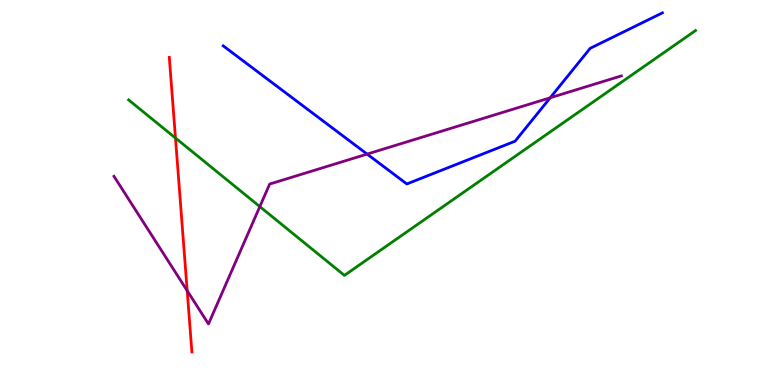[{'lines': ['blue', 'red'], 'intersections': []}, {'lines': ['green', 'red'], 'intersections': [{'x': 2.26, 'y': 6.42}]}, {'lines': ['purple', 'red'], 'intersections': [{'x': 2.42, 'y': 2.45}]}, {'lines': ['blue', 'green'], 'intersections': []}, {'lines': ['blue', 'purple'], 'intersections': [{'x': 4.74, 'y': 6.0}, {'x': 7.1, 'y': 7.46}]}, {'lines': ['green', 'purple'], 'intersections': [{'x': 3.35, 'y': 4.63}]}]